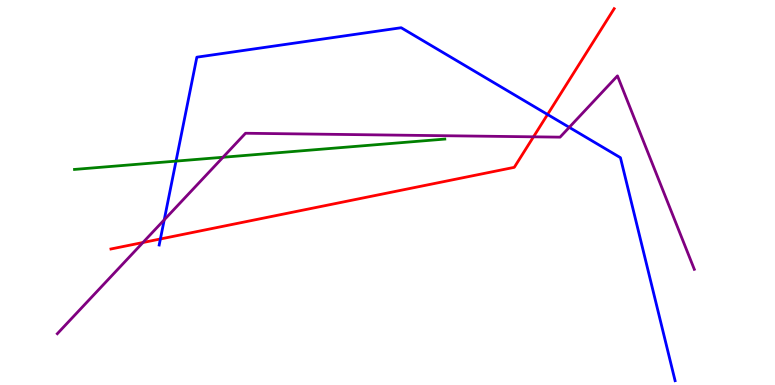[{'lines': ['blue', 'red'], 'intersections': [{'x': 2.07, 'y': 3.79}, {'x': 7.07, 'y': 7.03}]}, {'lines': ['green', 'red'], 'intersections': []}, {'lines': ['purple', 'red'], 'intersections': [{'x': 1.84, 'y': 3.7}, {'x': 6.88, 'y': 6.45}]}, {'lines': ['blue', 'green'], 'intersections': [{'x': 2.27, 'y': 5.82}]}, {'lines': ['blue', 'purple'], 'intersections': [{'x': 2.12, 'y': 4.29}, {'x': 7.35, 'y': 6.69}]}, {'lines': ['green', 'purple'], 'intersections': [{'x': 2.88, 'y': 5.92}]}]